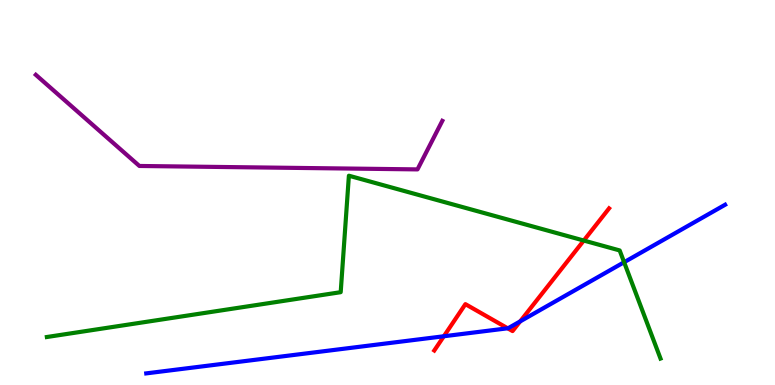[{'lines': ['blue', 'red'], 'intersections': [{'x': 5.73, 'y': 1.27}, {'x': 6.55, 'y': 1.47}, {'x': 6.71, 'y': 1.65}]}, {'lines': ['green', 'red'], 'intersections': [{'x': 7.53, 'y': 3.75}]}, {'lines': ['purple', 'red'], 'intersections': []}, {'lines': ['blue', 'green'], 'intersections': [{'x': 8.05, 'y': 3.19}]}, {'lines': ['blue', 'purple'], 'intersections': []}, {'lines': ['green', 'purple'], 'intersections': []}]